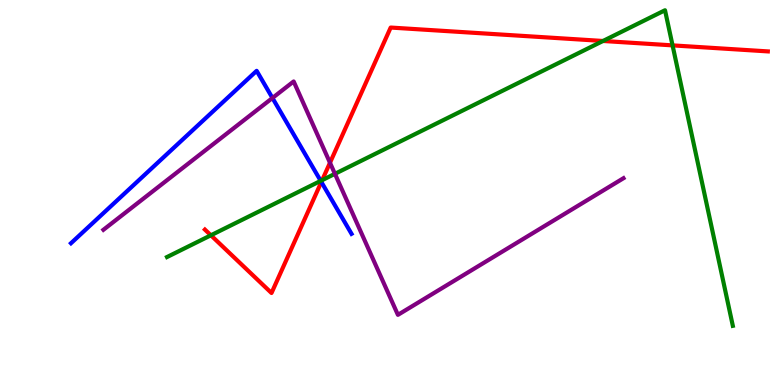[{'lines': ['blue', 'red'], 'intersections': [{'x': 4.15, 'y': 5.27}]}, {'lines': ['green', 'red'], 'intersections': [{'x': 2.72, 'y': 3.89}, {'x': 4.16, 'y': 5.32}, {'x': 7.78, 'y': 8.94}, {'x': 8.68, 'y': 8.82}]}, {'lines': ['purple', 'red'], 'intersections': [{'x': 4.26, 'y': 5.77}]}, {'lines': ['blue', 'green'], 'intersections': [{'x': 4.14, 'y': 5.3}]}, {'lines': ['blue', 'purple'], 'intersections': [{'x': 3.52, 'y': 7.45}]}, {'lines': ['green', 'purple'], 'intersections': [{'x': 4.32, 'y': 5.49}]}]